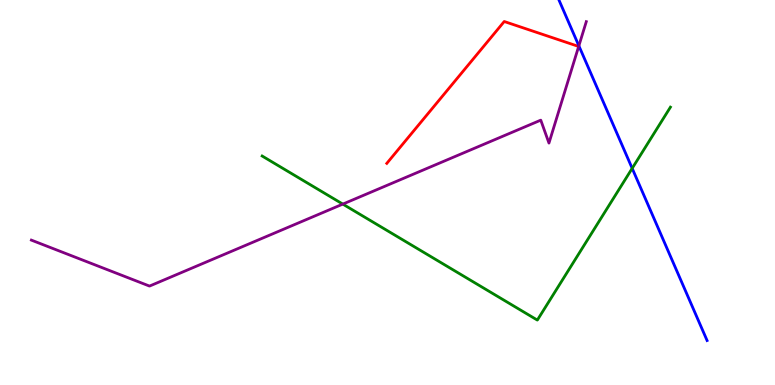[{'lines': ['blue', 'red'], 'intersections': []}, {'lines': ['green', 'red'], 'intersections': []}, {'lines': ['purple', 'red'], 'intersections': []}, {'lines': ['blue', 'green'], 'intersections': [{'x': 8.16, 'y': 5.63}]}, {'lines': ['blue', 'purple'], 'intersections': [{'x': 7.47, 'y': 8.81}]}, {'lines': ['green', 'purple'], 'intersections': [{'x': 4.42, 'y': 4.7}]}]